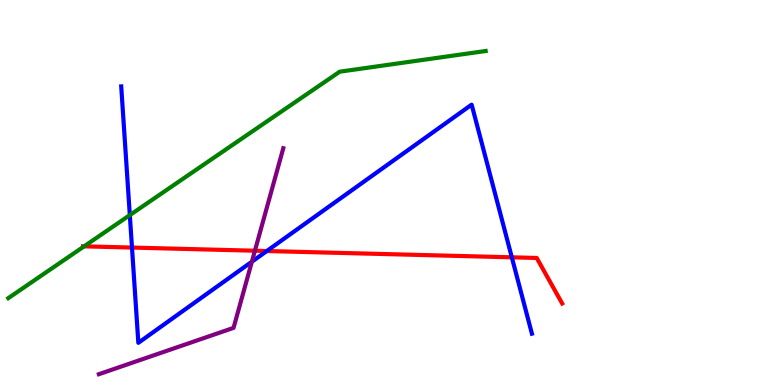[{'lines': ['blue', 'red'], 'intersections': [{'x': 1.7, 'y': 3.57}, {'x': 3.44, 'y': 3.48}, {'x': 6.6, 'y': 3.32}]}, {'lines': ['green', 'red'], 'intersections': [{'x': 1.09, 'y': 3.6}]}, {'lines': ['purple', 'red'], 'intersections': [{'x': 3.29, 'y': 3.49}]}, {'lines': ['blue', 'green'], 'intersections': [{'x': 1.68, 'y': 4.41}]}, {'lines': ['blue', 'purple'], 'intersections': [{'x': 3.25, 'y': 3.2}]}, {'lines': ['green', 'purple'], 'intersections': []}]